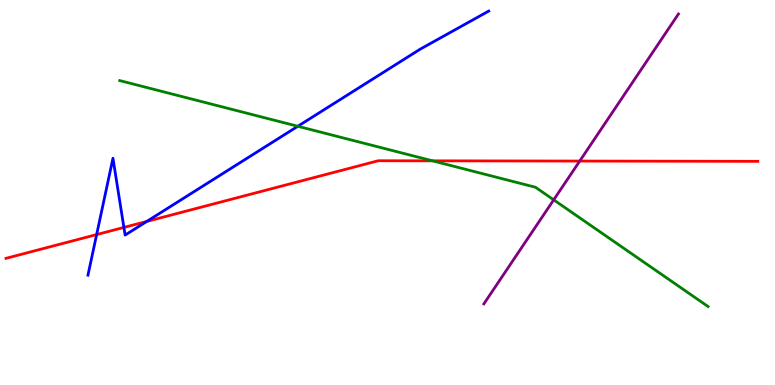[{'lines': ['blue', 'red'], 'intersections': [{'x': 1.25, 'y': 3.91}, {'x': 1.6, 'y': 4.09}, {'x': 1.89, 'y': 4.25}]}, {'lines': ['green', 'red'], 'intersections': [{'x': 5.58, 'y': 5.82}]}, {'lines': ['purple', 'red'], 'intersections': [{'x': 7.48, 'y': 5.82}]}, {'lines': ['blue', 'green'], 'intersections': [{'x': 3.84, 'y': 6.72}]}, {'lines': ['blue', 'purple'], 'intersections': []}, {'lines': ['green', 'purple'], 'intersections': [{'x': 7.14, 'y': 4.81}]}]